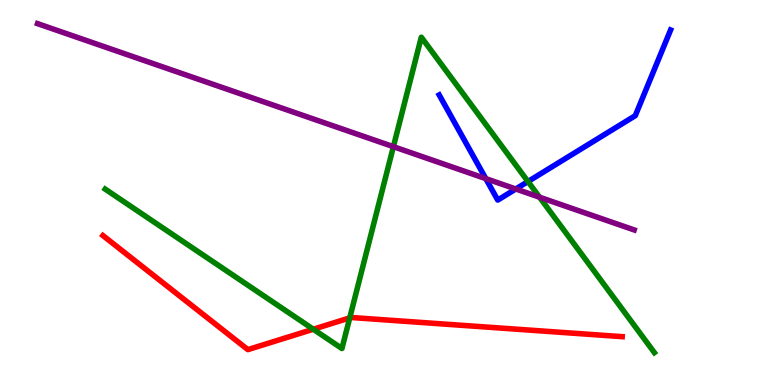[{'lines': ['blue', 'red'], 'intersections': []}, {'lines': ['green', 'red'], 'intersections': [{'x': 4.04, 'y': 1.45}, {'x': 4.51, 'y': 1.74}]}, {'lines': ['purple', 'red'], 'intersections': []}, {'lines': ['blue', 'green'], 'intersections': [{'x': 6.81, 'y': 5.28}]}, {'lines': ['blue', 'purple'], 'intersections': [{'x': 6.27, 'y': 5.36}, {'x': 6.66, 'y': 5.09}]}, {'lines': ['green', 'purple'], 'intersections': [{'x': 5.08, 'y': 6.19}, {'x': 6.96, 'y': 4.88}]}]